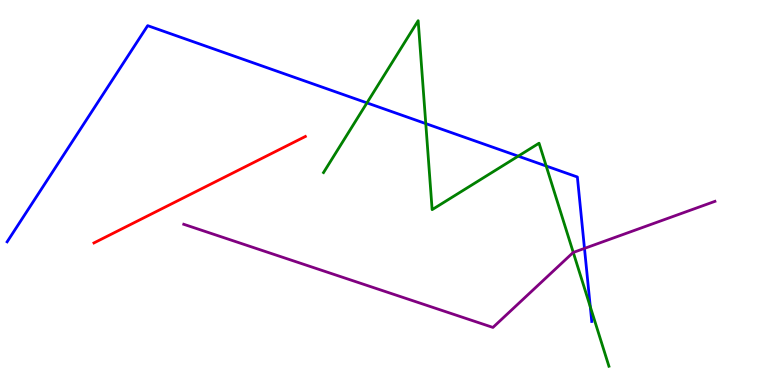[{'lines': ['blue', 'red'], 'intersections': []}, {'lines': ['green', 'red'], 'intersections': []}, {'lines': ['purple', 'red'], 'intersections': []}, {'lines': ['blue', 'green'], 'intersections': [{'x': 4.73, 'y': 7.33}, {'x': 5.49, 'y': 6.79}, {'x': 6.69, 'y': 5.94}, {'x': 7.05, 'y': 5.69}, {'x': 7.62, 'y': 2.03}]}, {'lines': ['blue', 'purple'], 'intersections': [{'x': 7.54, 'y': 3.55}]}, {'lines': ['green', 'purple'], 'intersections': [{'x': 7.4, 'y': 3.44}]}]